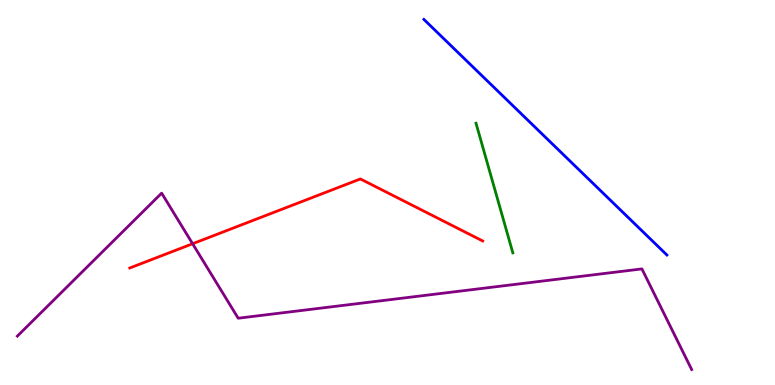[{'lines': ['blue', 'red'], 'intersections': []}, {'lines': ['green', 'red'], 'intersections': []}, {'lines': ['purple', 'red'], 'intersections': [{'x': 2.49, 'y': 3.67}]}, {'lines': ['blue', 'green'], 'intersections': []}, {'lines': ['blue', 'purple'], 'intersections': []}, {'lines': ['green', 'purple'], 'intersections': []}]